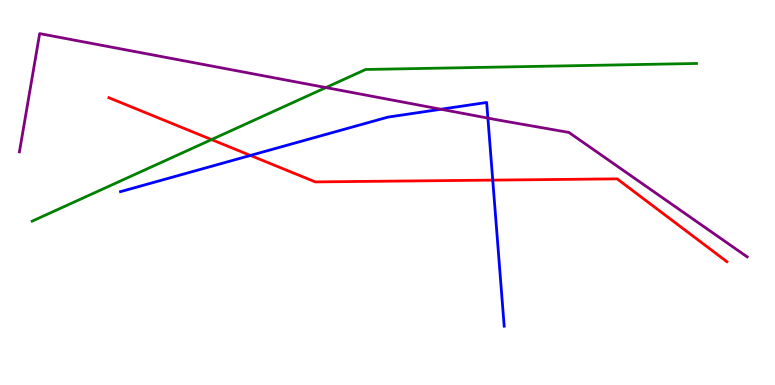[{'lines': ['blue', 'red'], 'intersections': [{'x': 3.23, 'y': 5.96}, {'x': 6.36, 'y': 5.32}]}, {'lines': ['green', 'red'], 'intersections': [{'x': 2.73, 'y': 6.37}]}, {'lines': ['purple', 'red'], 'intersections': []}, {'lines': ['blue', 'green'], 'intersections': []}, {'lines': ['blue', 'purple'], 'intersections': [{'x': 5.69, 'y': 7.16}, {'x': 6.3, 'y': 6.93}]}, {'lines': ['green', 'purple'], 'intersections': [{'x': 4.21, 'y': 7.73}]}]